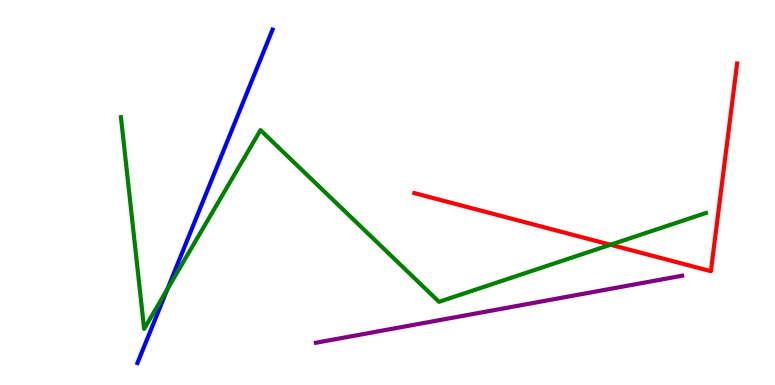[{'lines': ['blue', 'red'], 'intersections': []}, {'lines': ['green', 'red'], 'intersections': [{'x': 7.88, 'y': 3.64}]}, {'lines': ['purple', 'red'], 'intersections': []}, {'lines': ['blue', 'green'], 'intersections': [{'x': 2.16, 'y': 2.49}]}, {'lines': ['blue', 'purple'], 'intersections': []}, {'lines': ['green', 'purple'], 'intersections': []}]